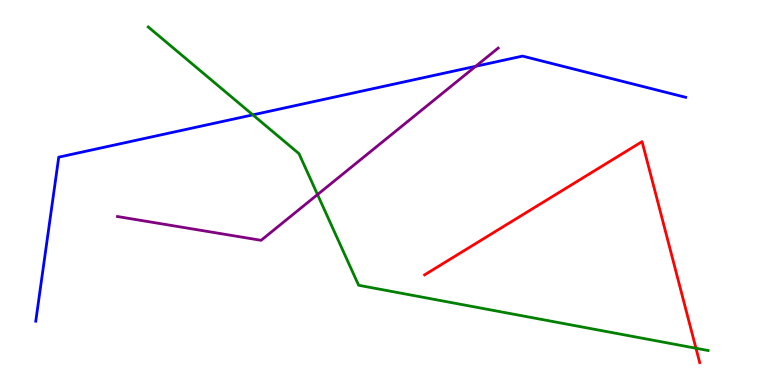[{'lines': ['blue', 'red'], 'intersections': []}, {'lines': ['green', 'red'], 'intersections': [{'x': 8.98, 'y': 0.955}]}, {'lines': ['purple', 'red'], 'intersections': []}, {'lines': ['blue', 'green'], 'intersections': [{'x': 3.26, 'y': 7.02}]}, {'lines': ['blue', 'purple'], 'intersections': [{'x': 6.14, 'y': 8.28}]}, {'lines': ['green', 'purple'], 'intersections': [{'x': 4.1, 'y': 4.95}]}]